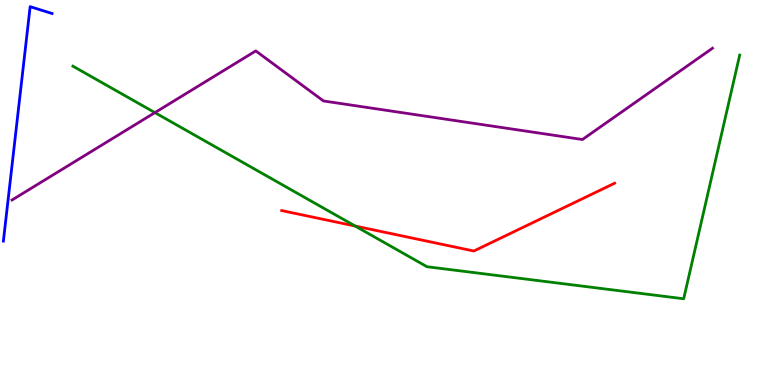[{'lines': ['blue', 'red'], 'intersections': []}, {'lines': ['green', 'red'], 'intersections': [{'x': 4.58, 'y': 4.13}]}, {'lines': ['purple', 'red'], 'intersections': []}, {'lines': ['blue', 'green'], 'intersections': []}, {'lines': ['blue', 'purple'], 'intersections': []}, {'lines': ['green', 'purple'], 'intersections': [{'x': 2.0, 'y': 7.07}]}]